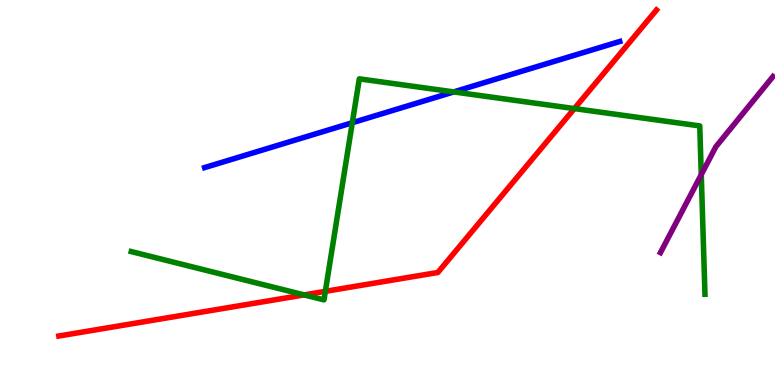[{'lines': ['blue', 'red'], 'intersections': []}, {'lines': ['green', 'red'], 'intersections': [{'x': 3.92, 'y': 2.34}, {'x': 4.2, 'y': 2.43}, {'x': 7.41, 'y': 7.18}]}, {'lines': ['purple', 'red'], 'intersections': []}, {'lines': ['blue', 'green'], 'intersections': [{'x': 4.55, 'y': 6.81}, {'x': 5.85, 'y': 7.61}]}, {'lines': ['blue', 'purple'], 'intersections': []}, {'lines': ['green', 'purple'], 'intersections': [{'x': 9.05, 'y': 5.46}]}]